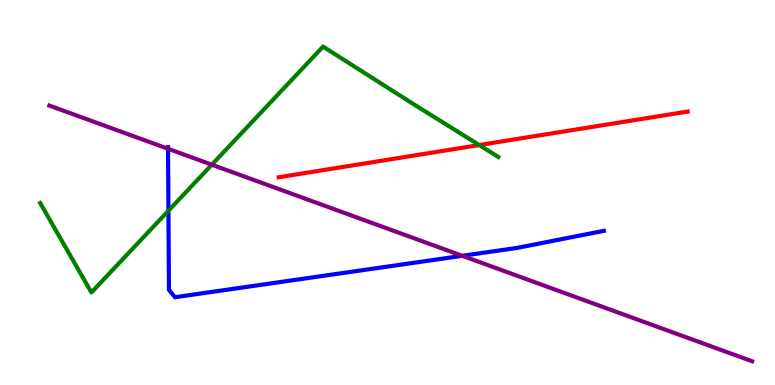[{'lines': ['blue', 'red'], 'intersections': []}, {'lines': ['green', 'red'], 'intersections': [{'x': 6.18, 'y': 6.23}]}, {'lines': ['purple', 'red'], 'intersections': []}, {'lines': ['blue', 'green'], 'intersections': [{'x': 2.17, 'y': 4.53}]}, {'lines': ['blue', 'purple'], 'intersections': [{'x': 2.17, 'y': 6.14}, {'x': 5.96, 'y': 3.36}]}, {'lines': ['green', 'purple'], 'intersections': [{'x': 2.73, 'y': 5.72}]}]